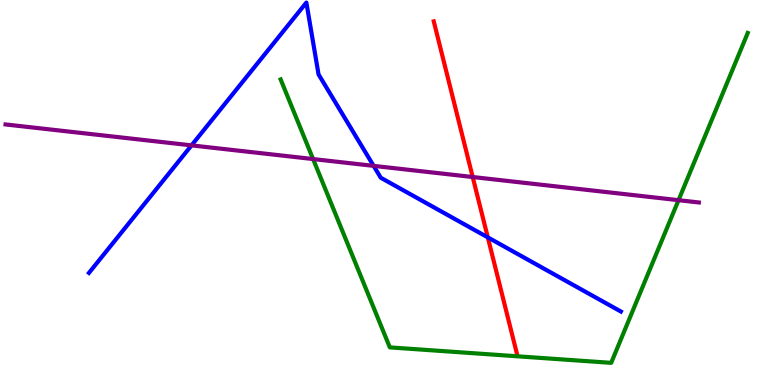[{'lines': ['blue', 'red'], 'intersections': [{'x': 6.29, 'y': 3.83}]}, {'lines': ['green', 'red'], 'intersections': []}, {'lines': ['purple', 'red'], 'intersections': [{'x': 6.1, 'y': 5.4}]}, {'lines': ['blue', 'green'], 'intersections': []}, {'lines': ['blue', 'purple'], 'intersections': [{'x': 2.47, 'y': 6.22}, {'x': 4.82, 'y': 5.69}]}, {'lines': ['green', 'purple'], 'intersections': [{'x': 4.04, 'y': 5.87}, {'x': 8.76, 'y': 4.8}]}]